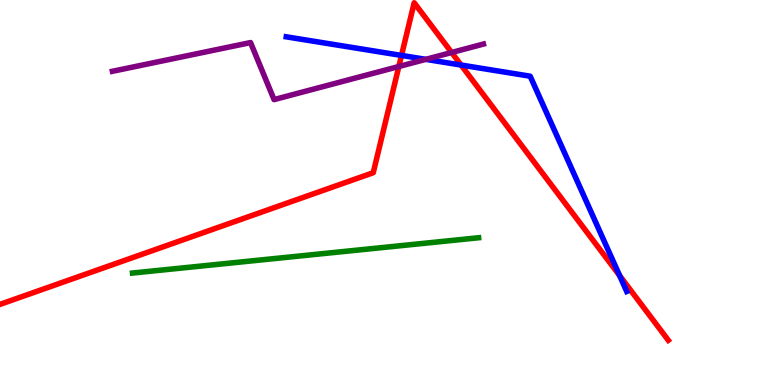[{'lines': ['blue', 'red'], 'intersections': [{'x': 5.18, 'y': 8.56}, {'x': 5.95, 'y': 8.31}, {'x': 8.0, 'y': 2.84}]}, {'lines': ['green', 'red'], 'intersections': []}, {'lines': ['purple', 'red'], 'intersections': [{'x': 5.15, 'y': 8.27}, {'x': 5.83, 'y': 8.64}]}, {'lines': ['blue', 'green'], 'intersections': []}, {'lines': ['blue', 'purple'], 'intersections': [{'x': 5.49, 'y': 8.46}]}, {'lines': ['green', 'purple'], 'intersections': []}]